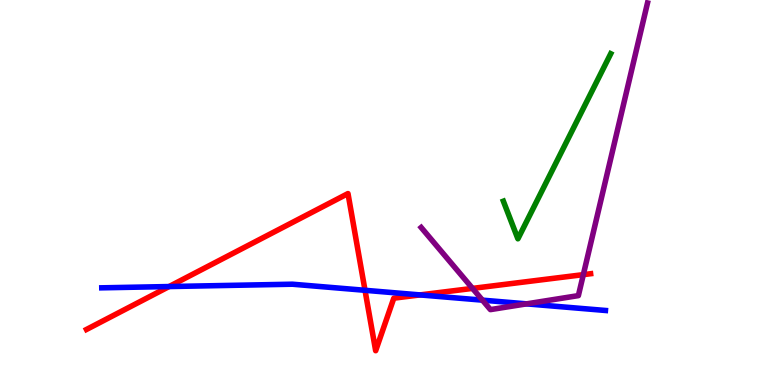[{'lines': ['blue', 'red'], 'intersections': [{'x': 2.18, 'y': 2.56}, {'x': 4.71, 'y': 2.46}, {'x': 5.42, 'y': 2.34}]}, {'lines': ['green', 'red'], 'intersections': []}, {'lines': ['purple', 'red'], 'intersections': [{'x': 6.1, 'y': 2.51}, {'x': 7.53, 'y': 2.87}]}, {'lines': ['blue', 'green'], 'intersections': []}, {'lines': ['blue', 'purple'], 'intersections': [{'x': 6.23, 'y': 2.2}, {'x': 6.79, 'y': 2.11}]}, {'lines': ['green', 'purple'], 'intersections': []}]